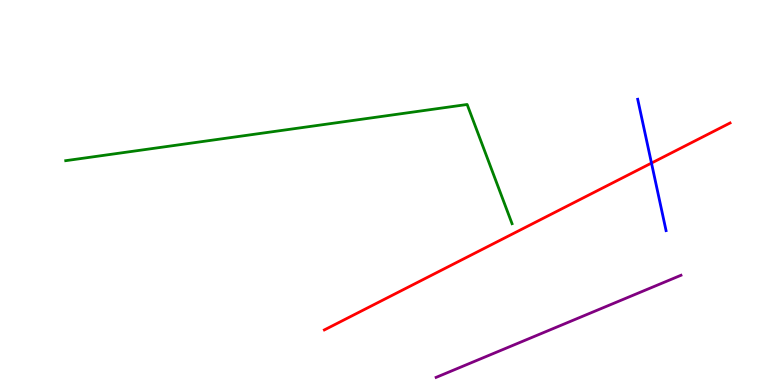[{'lines': ['blue', 'red'], 'intersections': [{'x': 8.41, 'y': 5.76}]}, {'lines': ['green', 'red'], 'intersections': []}, {'lines': ['purple', 'red'], 'intersections': []}, {'lines': ['blue', 'green'], 'intersections': []}, {'lines': ['blue', 'purple'], 'intersections': []}, {'lines': ['green', 'purple'], 'intersections': []}]